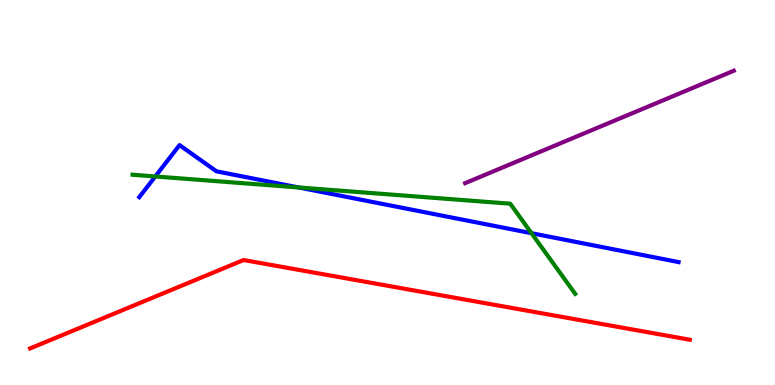[{'lines': ['blue', 'red'], 'intersections': []}, {'lines': ['green', 'red'], 'intersections': []}, {'lines': ['purple', 'red'], 'intersections': []}, {'lines': ['blue', 'green'], 'intersections': [{'x': 2.0, 'y': 5.42}, {'x': 3.85, 'y': 5.13}, {'x': 6.86, 'y': 3.94}]}, {'lines': ['blue', 'purple'], 'intersections': []}, {'lines': ['green', 'purple'], 'intersections': []}]